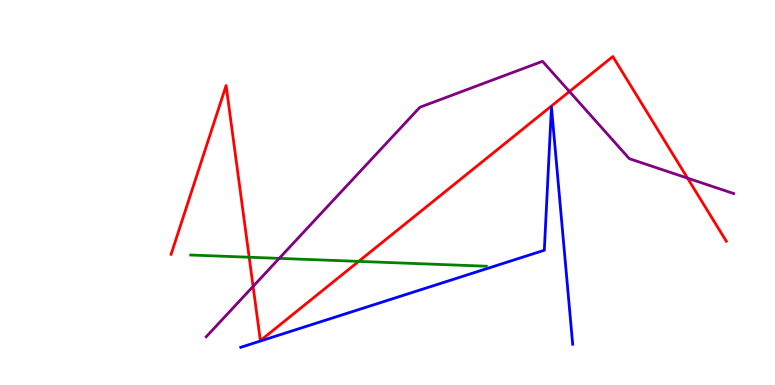[{'lines': ['blue', 'red'], 'intersections': []}, {'lines': ['green', 'red'], 'intersections': [{'x': 3.22, 'y': 3.32}, {'x': 4.63, 'y': 3.21}]}, {'lines': ['purple', 'red'], 'intersections': [{'x': 3.27, 'y': 2.56}, {'x': 7.35, 'y': 7.62}, {'x': 8.87, 'y': 5.37}]}, {'lines': ['blue', 'green'], 'intersections': []}, {'lines': ['blue', 'purple'], 'intersections': []}, {'lines': ['green', 'purple'], 'intersections': [{'x': 3.6, 'y': 3.29}]}]